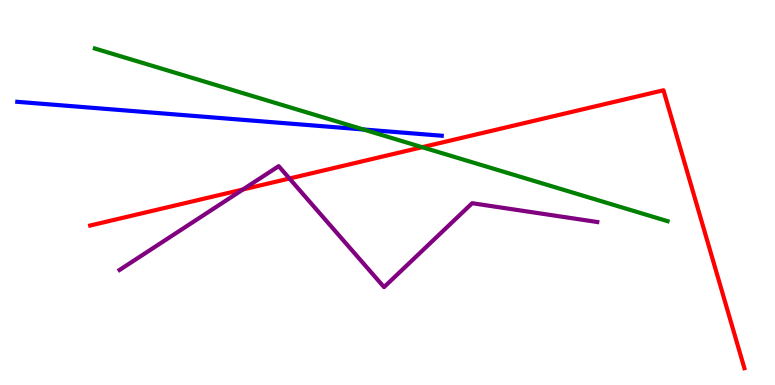[{'lines': ['blue', 'red'], 'intersections': []}, {'lines': ['green', 'red'], 'intersections': [{'x': 5.45, 'y': 6.18}]}, {'lines': ['purple', 'red'], 'intersections': [{'x': 3.13, 'y': 5.08}, {'x': 3.73, 'y': 5.36}]}, {'lines': ['blue', 'green'], 'intersections': [{'x': 4.69, 'y': 6.64}]}, {'lines': ['blue', 'purple'], 'intersections': []}, {'lines': ['green', 'purple'], 'intersections': []}]